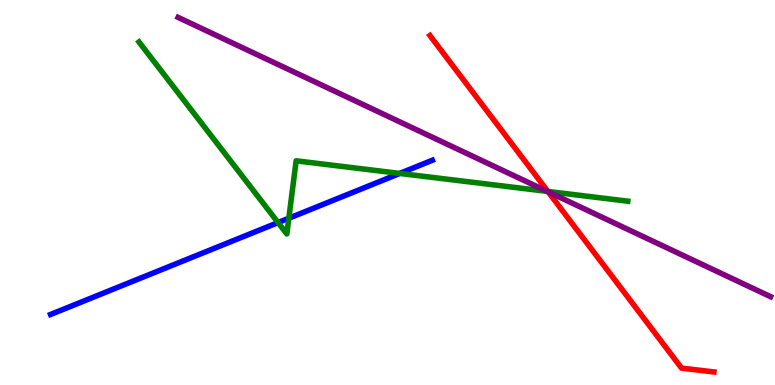[{'lines': ['blue', 'red'], 'intersections': []}, {'lines': ['green', 'red'], 'intersections': [{'x': 7.07, 'y': 5.03}]}, {'lines': ['purple', 'red'], 'intersections': [{'x': 7.07, 'y': 5.02}]}, {'lines': ['blue', 'green'], 'intersections': [{'x': 3.59, 'y': 4.22}, {'x': 3.73, 'y': 4.33}, {'x': 5.16, 'y': 5.5}]}, {'lines': ['blue', 'purple'], 'intersections': []}, {'lines': ['green', 'purple'], 'intersections': [{'x': 7.06, 'y': 5.03}]}]